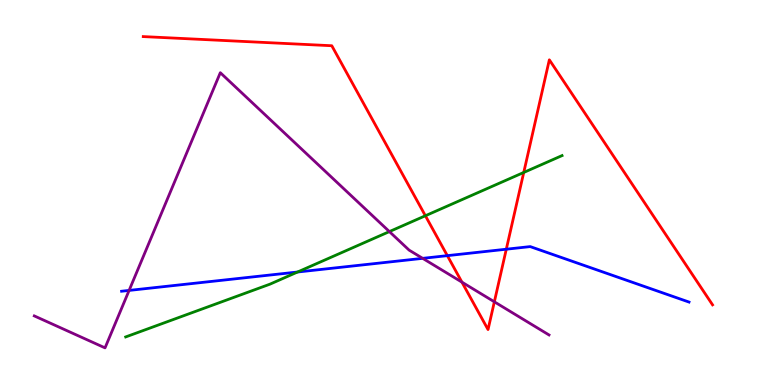[{'lines': ['blue', 'red'], 'intersections': [{'x': 5.77, 'y': 3.36}, {'x': 6.53, 'y': 3.53}]}, {'lines': ['green', 'red'], 'intersections': [{'x': 5.49, 'y': 4.4}, {'x': 6.76, 'y': 5.52}]}, {'lines': ['purple', 'red'], 'intersections': [{'x': 5.96, 'y': 2.67}, {'x': 6.38, 'y': 2.16}]}, {'lines': ['blue', 'green'], 'intersections': [{'x': 3.84, 'y': 2.93}]}, {'lines': ['blue', 'purple'], 'intersections': [{'x': 1.67, 'y': 2.46}, {'x': 5.45, 'y': 3.29}]}, {'lines': ['green', 'purple'], 'intersections': [{'x': 5.02, 'y': 3.98}]}]